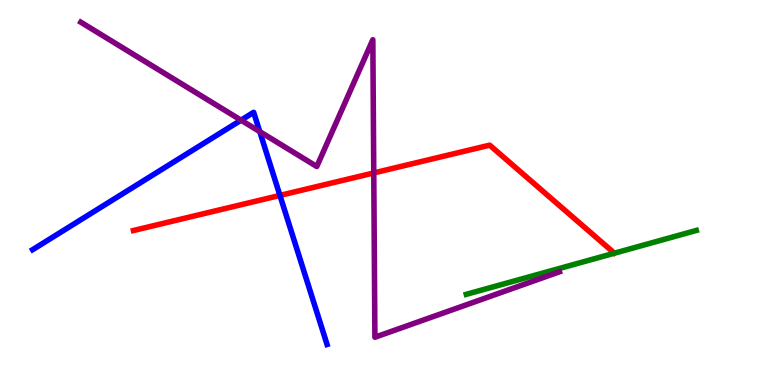[{'lines': ['blue', 'red'], 'intersections': [{'x': 3.61, 'y': 4.92}]}, {'lines': ['green', 'red'], 'intersections': []}, {'lines': ['purple', 'red'], 'intersections': [{'x': 4.82, 'y': 5.51}]}, {'lines': ['blue', 'green'], 'intersections': []}, {'lines': ['blue', 'purple'], 'intersections': [{'x': 3.11, 'y': 6.88}, {'x': 3.35, 'y': 6.58}]}, {'lines': ['green', 'purple'], 'intersections': []}]